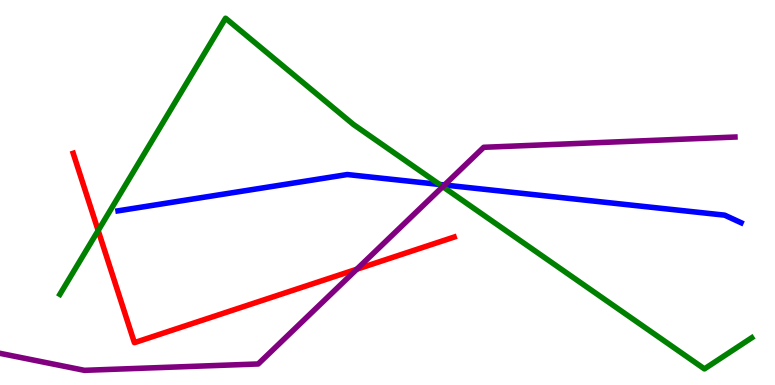[{'lines': ['blue', 'red'], 'intersections': []}, {'lines': ['green', 'red'], 'intersections': [{'x': 1.27, 'y': 4.01}]}, {'lines': ['purple', 'red'], 'intersections': [{'x': 4.6, 'y': 3.01}]}, {'lines': ['blue', 'green'], 'intersections': [{'x': 5.67, 'y': 5.21}]}, {'lines': ['blue', 'purple'], 'intersections': [{'x': 5.74, 'y': 5.19}]}, {'lines': ['green', 'purple'], 'intersections': [{'x': 5.71, 'y': 5.15}]}]